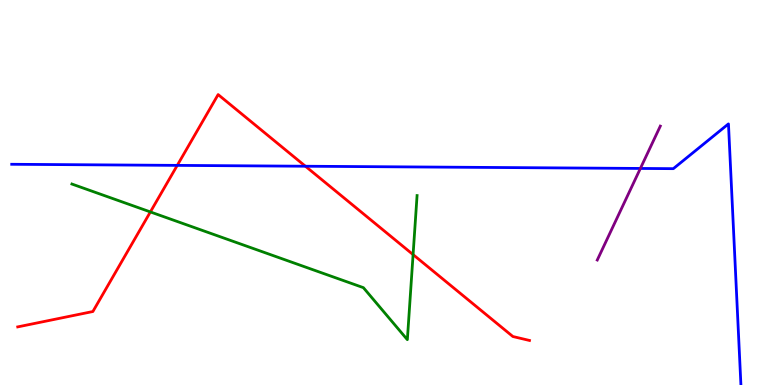[{'lines': ['blue', 'red'], 'intersections': [{'x': 2.29, 'y': 5.7}, {'x': 3.94, 'y': 5.68}]}, {'lines': ['green', 'red'], 'intersections': [{'x': 1.94, 'y': 4.5}, {'x': 5.33, 'y': 3.39}]}, {'lines': ['purple', 'red'], 'intersections': []}, {'lines': ['blue', 'green'], 'intersections': []}, {'lines': ['blue', 'purple'], 'intersections': [{'x': 8.26, 'y': 5.62}]}, {'lines': ['green', 'purple'], 'intersections': []}]